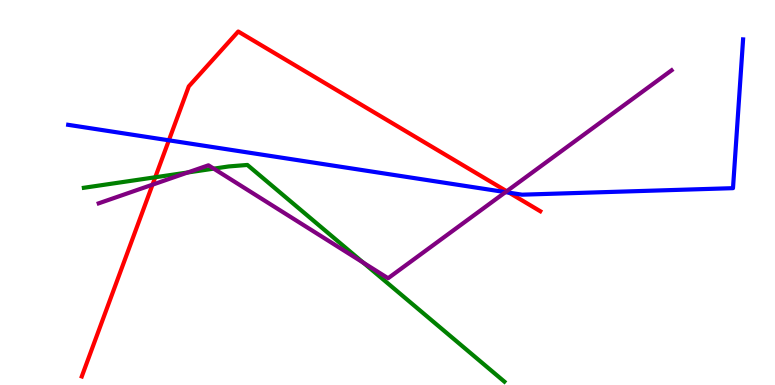[{'lines': ['blue', 'red'], 'intersections': [{'x': 2.18, 'y': 6.36}, {'x': 6.57, 'y': 5.0}]}, {'lines': ['green', 'red'], 'intersections': [{'x': 2.0, 'y': 5.4}]}, {'lines': ['purple', 'red'], 'intersections': [{'x': 1.97, 'y': 5.2}, {'x': 6.54, 'y': 5.03}]}, {'lines': ['blue', 'green'], 'intersections': []}, {'lines': ['blue', 'purple'], 'intersections': [{'x': 6.52, 'y': 5.01}]}, {'lines': ['green', 'purple'], 'intersections': [{'x': 2.42, 'y': 5.52}, {'x': 2.76, 'y': 5.62}, {'x': 4.69, 'y': 3.18}]}]